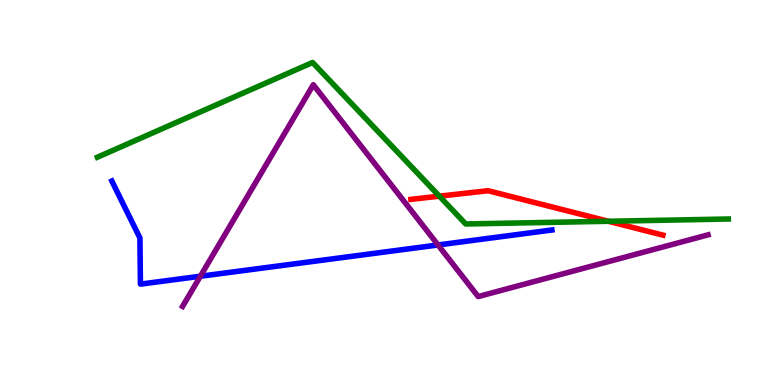[{'lines': ['blue', 'red'], 'intersections': []}, {'lines': ['green', 'red'], 'intersections': [{'x': 5.67, 'y': 4.9}, {'x': 7.85, 'y': 4.25}]}, {'lines': ['purple', 'red'], 'intersections': []}, {'lines': ['blue', 'green'], 'intersections': []}, {'lines': ['blue', 'purple'], 'intersections': [{'x': 2.59, 'y': 2.82}, {'x': 5.65, 'y': 3.64}]}, {'lines': ['green', 'purple'], 'intersections': []}]